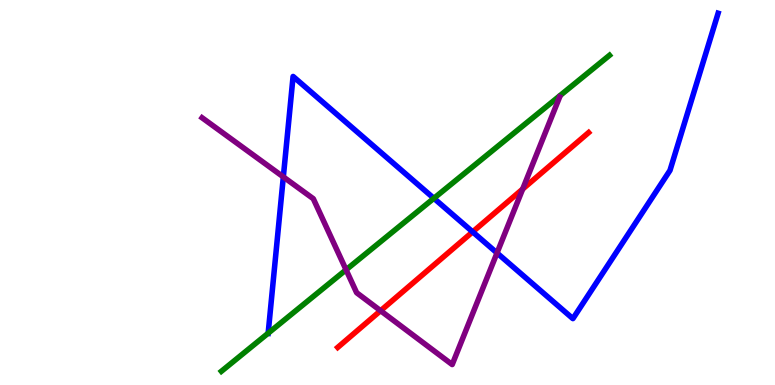[{'lines': ['blue', 'red'], 'intersections': [{'x': 6.1, 'y': 3.98}]}, {'lines': ['green', 'red'], 'intersections': []}, {'lines': ['purple', 'red'], 'intersections': [{'x': 4.91, 'y': 1.93}, {'x': 6.74, 'y': 5.09}]}, {'lines': ['blue', 'green'], 'intersections': [{'x': 3.46, 'y': 1.34}, {'x': 5.6, 'y': 4.85}]}, {'lines': ['blue', 'purple'], 'intersections': [{'x': 3.66, 'y': 5.41}, {'x': 6.41, 'y': 3.43}]}, {'lines': ['green', 'purple'], 'intersections': [{'x': 4.47, 'y': 2.99}]}]